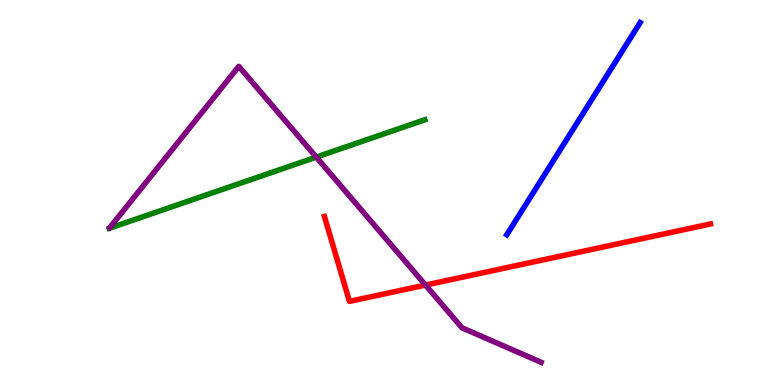[{'lines': ['blue', 'red'], 'intersections': []}, {'lines': ['green', 'red'], 'intersections': []}, {'lines': ['purple', 'red'], 'intersections': [{'x': 5.49, 'y': 2.6}]}, {'lines': ['blue', 'green'], 'intersections': []}, {'lines': ['blue', 'purple'], 'intersections': []}, {'lines': ['green', 'purple'], 'intersections': [{'x': 4.08, 'y': 5.92}]}]